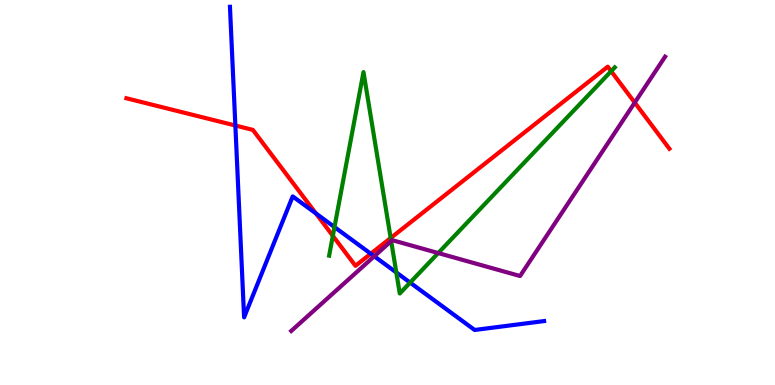[{'lines': ['blue', 'red'], 'intersections': [{'x': 3.04, 'y': 6.74}, {'x': 4.08, 'y': 4.46}, {'x': 4.78, 'y': 3.41}]}, {'lines': ['green', 'red'], 'intersections': [{'x': 4.29, 'y': 3.87}, {'x': 5.04, 'y': 3.82}, {'x': 7.89, 'y': 8.15}]}, {'lines': ['purple', 'red'], 'intersections': [{'x': 8.19, 'y': 7.34}]}, {'lines': ['blue', 'green'], 'intersections': [{'x': 4.32, 'y': 4.1}, {'x': 5.11, 'y': 2.92}, {'x': 5.29, 'y': 2.66}]}, {'lines': ['blue', 'purple'], 'intersections': [{'x': 4.83, 'y': 3.34}]}, {'lines': ['green', 'purple'], 'intersections': [{'x': 5.05, 'y': 3.74}, {'x': 5.65, 'y': 3.43}]}]